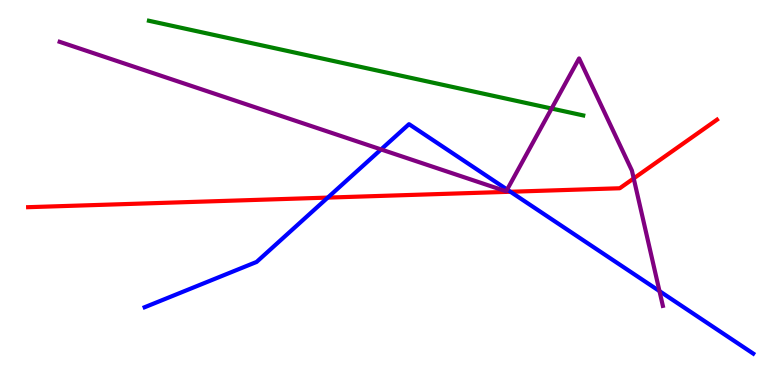[{'lines': ['blue', 'red'], 'intersections': [{'x': 4.23, 'y': 4.87}, {'x': 6.59, 'y': 5.02}]}, {'lines': ['green', 'red'], 'intersections': []}, {'lines': ['purple', 'red'], 'intersections': [{'x': 8.18, 'y': 5.37}]}, {'lines': ['blue', 'green'], 'intersections': []}, {'lines': ['blue', 'purple'], 'intersections': [{'x': 4.92, 'y': 6.12}, {'x': 6.54, 'y': 5.08}, {'x': 8.51, 'y': 2.44}]}, {'lines': ['green', 'purple'], 'intersections': [{'x': 7.12, 'y': 7.18}]}]